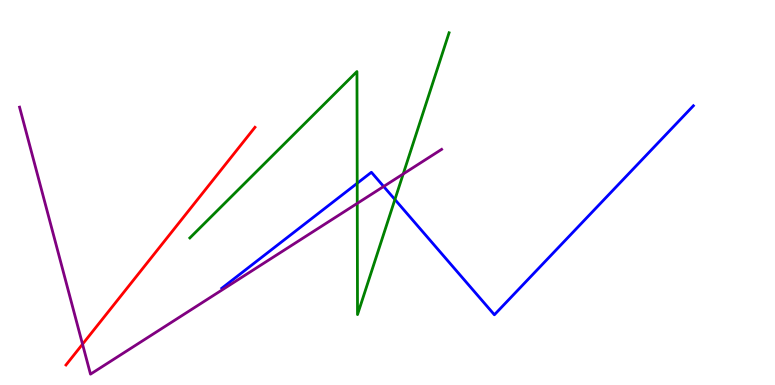[{'lines': ['blue', 'red'], 'intersections': []}, {'lines': ['green', 'red'], 'intersections': []}, {'lines': ['purple', 'red'], 'intersections': [{'x': 1.06, 'y': 1.06}]}, {'lines': ['blue', 'green'], 'intersections': [{'x': 4.61, 'y': 5.24}, {'x': 5.1, 'y': 4.82}]}, {'lines': ['blue', 'purple'], 'intersections': [{'x': 4.95, 'y': 5.16}]}, {'lines': ['green', 'purple'], 'intersections': [{'x': 4.61, 'y': 4.72}, {'x': 5.2, 'y': 5.48}]}]